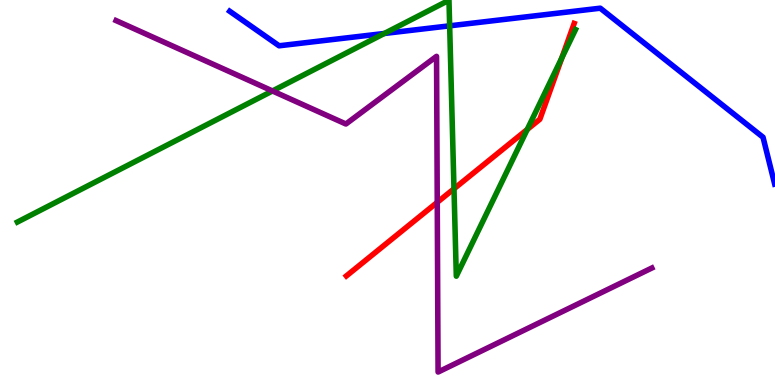[{'lines': ['blue', 'red'], 'intersections': []}, {'lines': ['green', 'red'], 'intersections': [{'x': 5.86, 'y': 5.1}, {'x': 6.8, 'y': 6.64}, {'x': 7.25, 'y': 8.5}]}, {'lines': ['purple', 'red'], 'intersections': [{'x': 5.64, 'y': 4.74}]}, {'lines': ['blue', 'green'], 'intersections': [{'x': 4.96, 'y': 9.13}, {'x': 5.8, 'y': 9.33}]}, {'lines': ['blue', 'purple'], 'intersections': []}, {'lines': ['green', 'purple'], 'intersections': [{'x': 3.52, 'y': 7.64}]}]